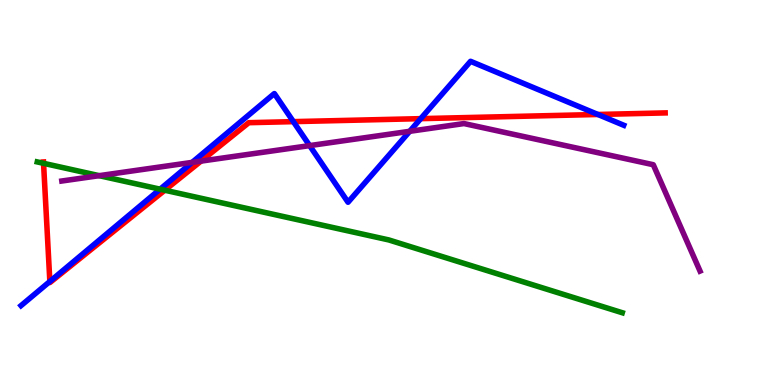[{'lines': ['blue', 'red'], 'intersections': [{'x': 0.643, 'y': 2.69}, {'x': 3.79, 'y': 6.84}, {'x': 5.43, 'y': 6.92}, {'x': 7.72, 'y': 7.03}]}, {'lines': ['green', 'red'], 'intersections': [{'x': 0.562, 'y': 5.76}, {'x': 2.13, 'y': 5.06}]}, {'lines': ['purple', 'red'], 'intersections': [{'x': 2.59, 'y': 5.81}]}, {'lines': ['blue', 'green'], 'intersections': [{'x': 2.07, 'y': 5.09}]}, {'lines': ['blue', 'purple'], 'intersections': [{'x': 2.48, 'y': 5.78}, {'x': 4.0, 'y': 6.22}, {'x': 5.29, 'y': 6.59}]}, {'lines': ['green', 'purple'], 'intersections': [{'x': 1.28, 'y': 5.44}]}]